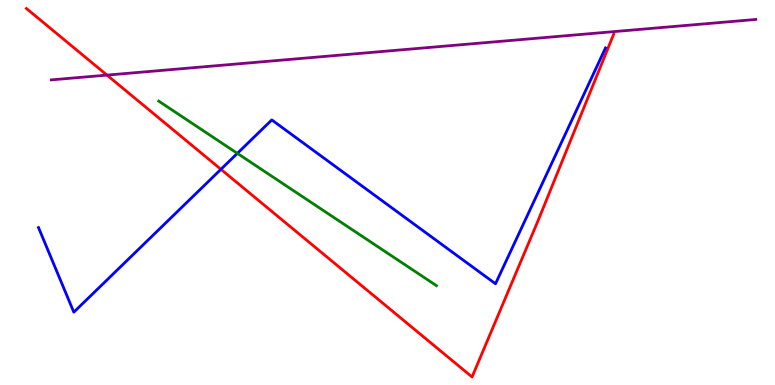[{'lines': ['blue', 'red'], 'intersections': [{'x': 2.85, 'y': 5.6}]}, {'lines': ['green', 'red'], 'intersections': []}, {'lines': ['purple', 'red'], 'intersections': [{'x': 1.38, 'y': 8.05}]}, {'lines': ['blue', 'green'], 'intersections': [{'x': 3.06, 'y': 6.02}]}, {'lines': ['blue', 'purple'], 'intersections': []}, {'lines': ['green', 'purple'], 'intersections': []}]